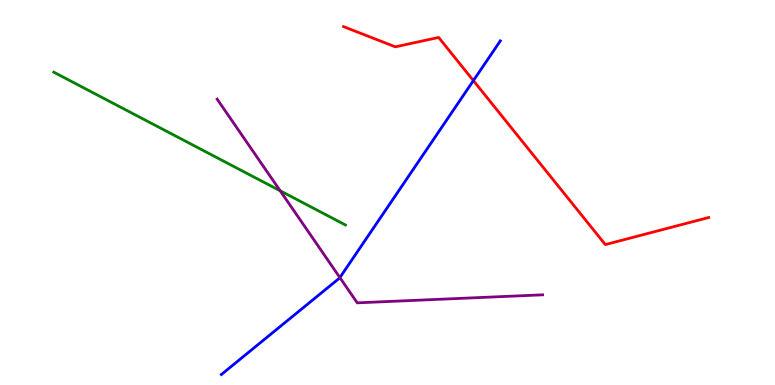[{'lines': ['blue', 'red'], 'intersections': [{'x': 6.11, 'y': 7.91}]}, {'lines': ['green', 'red'], 'intersections': []}, {'lines': ['purple', 'red'], 'intersections': []}, {'lines': ['blue', 'green'], 'intersections': []}, {'lines': ['blue', 'purple'], 'intersections': [{'x': 4.39, 'y': 2.79}]}, {'lines': ['green', 'purple'], 'intersections': [{'x': 3.62, 'y': 5.04}]}]